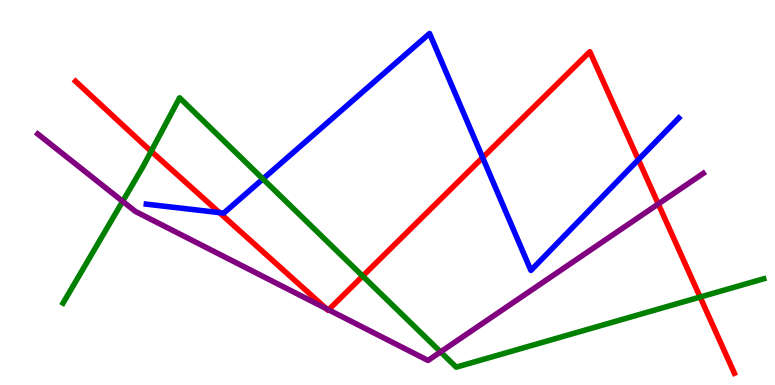[{'lines': ['blue', 'red'], 'intersections': [{'x': 2.83, 'y': 4.48}, {'x': 6.23, 'y': 5.91}, {'x': 8.24, 'y': 5.85}]}, {'lines': ['green', 'red'], 'intersections': [{'x': 1.95, 'y': 6.07}, {'x': 4.68, 'y': 2.83}, {'x': 9.03, 'y': 2.28}]}, {'lines': ['purple', 'red'], 'intersections': [{'x': 4.21, 'y': 1.98}, {'x': 4.24, 'y': 1.95}, {'x': 8.49, 'y': 4.7}]}, {'lines': ['blue', 'green'], 'intersections': [{'x': 3.39, 'y': 5.35}]}, {'lines': ['blue', 'purple'], 'intersections': []}, {'lines': ['green', 'purple'], 'intersections': [{'x': 1.58, 'y': 4.77}, {'x': 5.68, 'y': 0.86}]}]